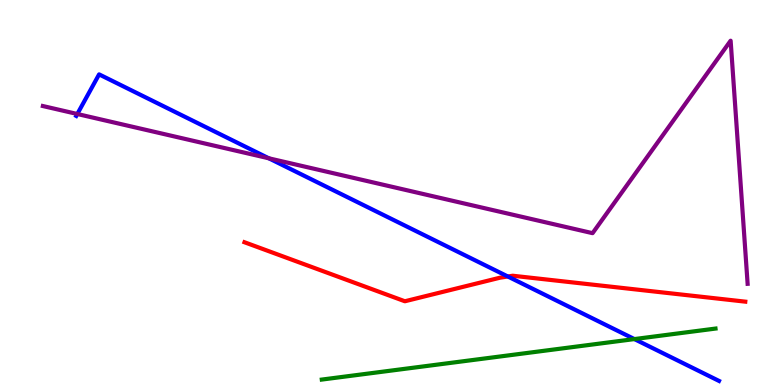[{'lines': ['blue', 'red'], 'intersections': [{'x': 6.55, 'y': 2.82}]}, {'lines': ['green', 'red'], 'intersections': []}, {'lines': ['purple', 'red'], 'intersections': []}, {'lines': ['blue', 'green'], 'intersections': [{'x': 8.19, 'y': 1.19}]}, {'lines': ['blue', 'purple'], 'intersections': [{'x': 0.998, 'y': 7.04}, {'x': 3.47, 'y': 5.89}]}, {'lines': ['green', 'purple'], 'intersections': []}]